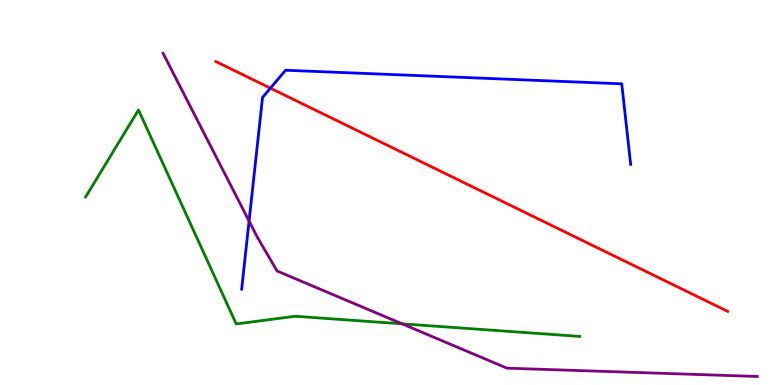[{'lines': ['blue', 'red'], 'intersections': [{'x': 3.49, 'y': 7.71}]}, {'lines': ['green', 'red'], 'intersections': []}, {'lines': ['purple', 'red'], 'intersections': []}, {'lines': ['blue', 'green'], 'intersections': []}, {'lines': ['blue', 'purple'], 'intersections': [{'x': 3.21, 'y': 4.26}]}, {'lines': ['green', 'purple'], 'intersections': [{'x': 5.19, 'y': 1.59}]}]